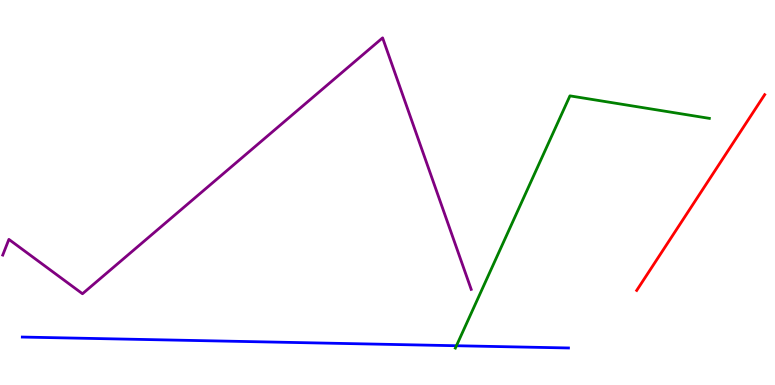[{'lines': ['blue', 'red'], 'intersections': []}, {'lines': ['green', 'red'], 'intersections': []}, {'lines': ['purple', 'red'], 'intersections': []}, {'lines': ['blue', 'green'], 'intersections': [{'x': 5.89, 'y': 1.02}]}, {'lines': ['blue', 'purple'], 'intersections': []}, {'lines': ['green', 'purple'], 'intersections': []}]